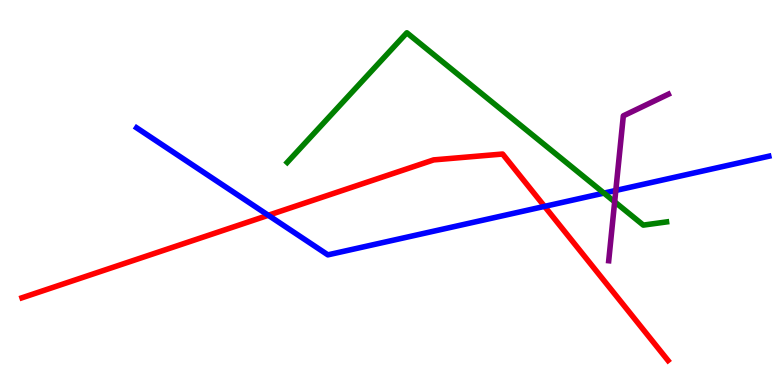[{'lines': ['blue', 'red'], 'intersections': [{'x': 3.46, 'y': 4.41}, {'x': 7.03, 'y': 4.64}]}, {'lines': ['green', 'red'], 'intersections': []}, {'lines': ['purple', 'red'], 'intersections': []}, {'lines': ['blue', 'green'], 'intersections': [{'x': 7.79, 'y': 4.98}]}, {'lines': ['blue', 'purple'], 'intersections': [{'x': 7.95, 'y': 5.05}]}, {'lines': ['green', 'purple'], 'intersections': [{'x': 7.93, 'y': 4.76}]}]